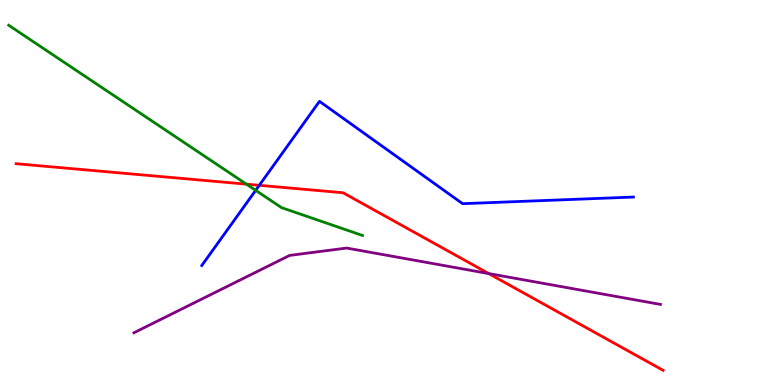[{'lines': ['blue', 'red'], 'intersections': [{'x': 3.35, 'y': 5.19}]}, {'lines': ['green', 'red'], 'intersections': [{'x': 3.18, 'y': 5.22}]}, {'lines': ['purple', 'red'], 'intersections': [{'x': 6.31, 'y': 2.89}]}, {'lines': ['blue', 'green'], 'intersections': [{'x': 3.3, 'y': 5.06}]}, {'lines': ['blue', 'purple'], 'intersections': []}, {'lines': ['green', 'purple'], 'intersections': []}]